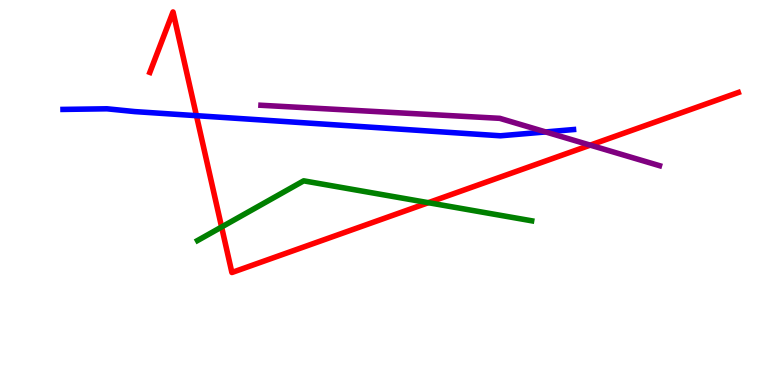[{'lines': ['blue', 'red'], 'intersections': [{'x': 2.53, 'y': 7.0}]}, {'lines': ['green', 'red'], 'intersections': [{'x': 2.86, 'y': 4.1}, {'x': 5.53, 'y': 4.74}]}, {'lines': ['purple', 'red'], 'intersections': [{'x': 7.62, 'y': 6.23}]}, {'lines': ['blue', 'green'], 'intersections': []}, {'lines': ['blue', 'purple'], 'intersections': [{'x': 7.04, 'y': 6.57}]}, {'lines': ['green', 'purple'], 'intersections': []}]